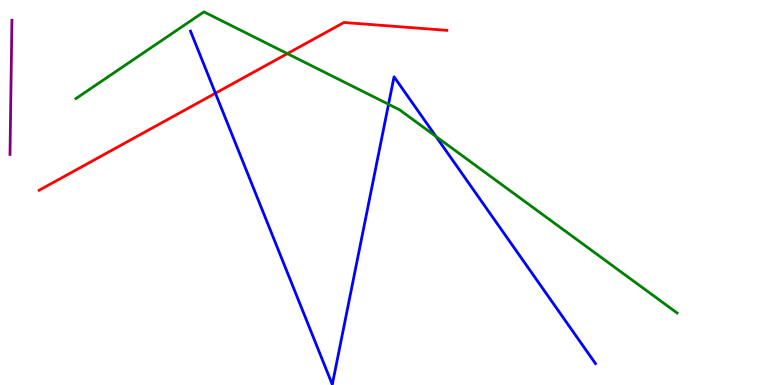[{'lines': ['blue', 'red'], 'intersections': [{'x': 2.78, 'y': 7.58}]}, {'lines': ['green', 'red'], 'intersections': [{'x': 3.71, 'y': 8.61}]}, {'lines': ['purple', 'red'], 'intersections': []}, {'lines': ['blue', 'green'], 'intersections': [{'x': 5.01, 'y': 7.29}, {'x': 5.62, 'y': 6.46}]}, {'lines': ['blue', 'purple'], 'intersections': []}, {'lines': ['green', 'purple'], 'intersections': []}]